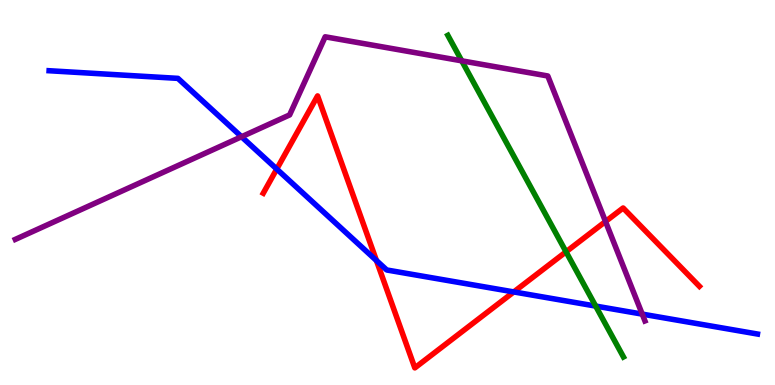[{'lines': ['blue', 'red'], 'intersections': [{'x': 3.57, 'y': 5.61}, {'x': 4.86, 'y': 3.23}, {'x': 6.63, 'y': 2.42}]}, {'lines': ['green', 'red'], 'intersections': [{'x': 7.3, 'y': 3.46}]}, {'lines': ['purple', 'red'], 'intersections': [{'x': 7.81, 'y': 4.25}]}, {'lines': ['blue', 'green'], 'intersections': [{'x': 7.69, 'y': 2.05}]}, {'lines': ['blue', 'purple'], 'intersections': [{'x': 3.12, 'y': 6.45}, {'x': 8.29, 'y': 1.84}]}, {'lines': ['green', 'purple'], 'intersections': [{'x': 5.96, 'y': 8.42}]}]